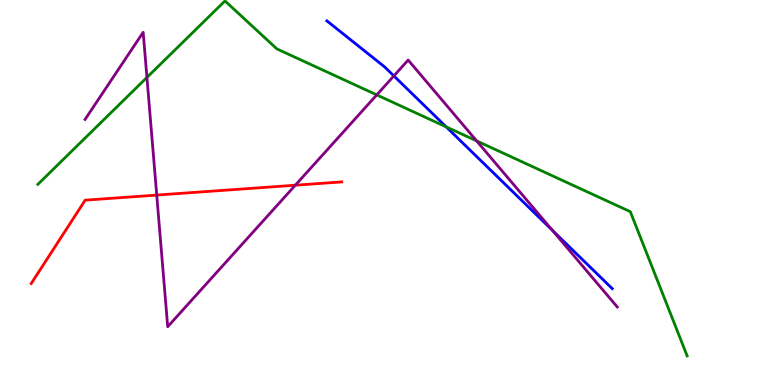[{'lines': ['blue', 'red'], 'intersections': []}, {'lines': ['green', 'red'], 'intersections': []}, {'lines': ['purple', 'red'], 'intersections': [{'x': 2.02, 'y': 4.93}, {'x': 3.81, 'y': 5.19}]}, {'lines': ['blue', 'green'], 'intersections': [{'x': 5.76, 'y': 6.7}]}, {'lines': ['blue', 'purple'], 'intersections': [{'x': 5.08, 'y': 8.03}, {'x': 7.12, 'y': 4.02}]}, {'lines': ['green', 'purple'], 'intersections': [{'x': 1.9, 'y': 7.99}, {'x': 4.86, 'y': 7.54}, {'x': 6.15, 'y': 6.34}]}]